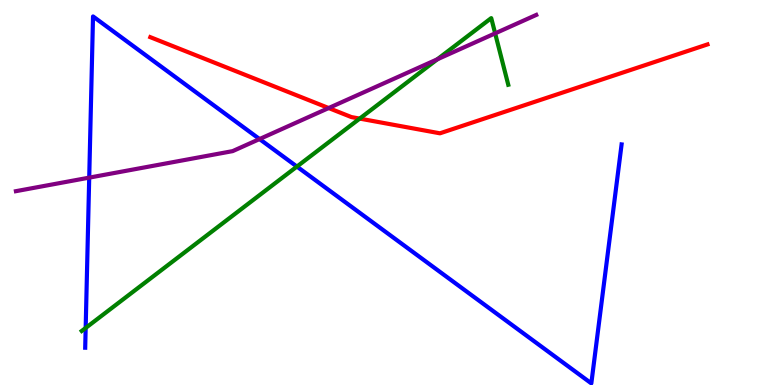[{'lines': ['blue', 'red'], 'intersections': []}, {'lines': ['green', 'red'], 'intersections': [{'x': 4.64, 'y': 6.92}]}, {'lines': ['purple', 'red'], 'intersections': [{'x': 4.24, 'y': 7.19}]}, {'lines': ['blue', 'green'], 'intersections': [{'x': 1.11, 'y': 1.48}, {'x': 3.83, 'y': 5.67}]}, {'lines': ['blue', 'purple'], 'intersections': [{'x': 1.15, 'y': 5.39}, {'x': 3.35, 'y': 6.39}]}, {'lines': ['green', 'purple'], 'intersections': [{'x': 5.64, 'y': 8.46}, {'x': 6.39, 'y': 9.13}]}]